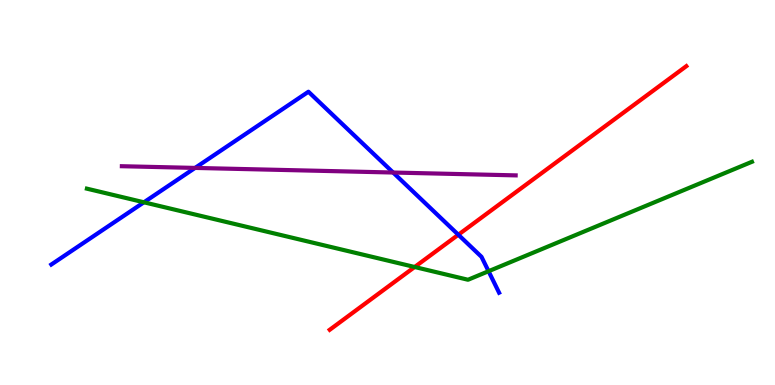[{'lines': ['blue', 'red'], 'intersections': [{'x': 5.91, 'y': 3.9}]}, {'lines': ['green', 'red'], 'intersections': [{'x': 5.35, 'y': 3.06}]}, {'lines': ['purple', 'red'], 'intersections': []}, {'lines': ['blue', 'green'], 'intersections': [{'x': 1.86, 'y': 4.75}, {'x': 6.3, 'y': 2.96}]}, {'lines': ['blue', 'purple'], 'intersections': [{'x': 2.52, 'y': 5.64}, {'x': 5.07, 'y': 5.52}]}, {'lines': ['green', 'purple'], 'intersections': []}]